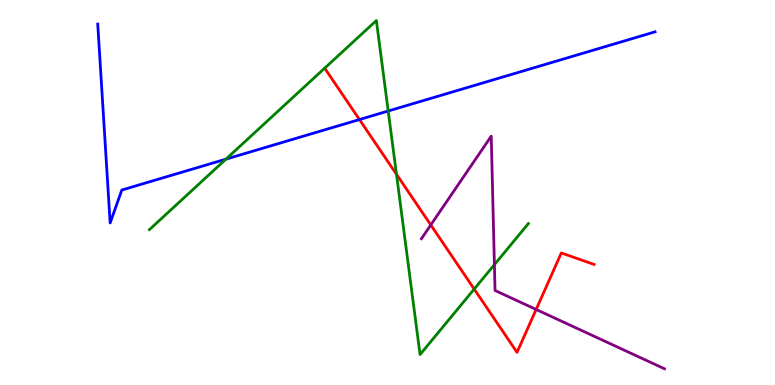[{'lines': ['blue', 'red'], 'intersections': [{'x': 4.64, 'y': 6.9}]}, {'lines': ['green', 'red'], 'intersections': [{'x': 5.12, 'y': 5.47}, {'x': 6.12, 'y': 2.49}]}, {'lines': ['purple', 'red'], 'intersections': [{'x': 5.56, 'y': 4.16}, {'x': 6.92, 'y': 1.96}]}, {'lines': ['blue', 'green'], 'intersections': [{'x': 2.92, 'y': 5.87}, {'x': 5.01, 'y': 7.12}]}, {'lines': ['blue', 'purple'], 'intersections': []}, {'lines': ['green', 'purple'], 'intersections': [{'x': 6.38, 'y': 3.13}]}]